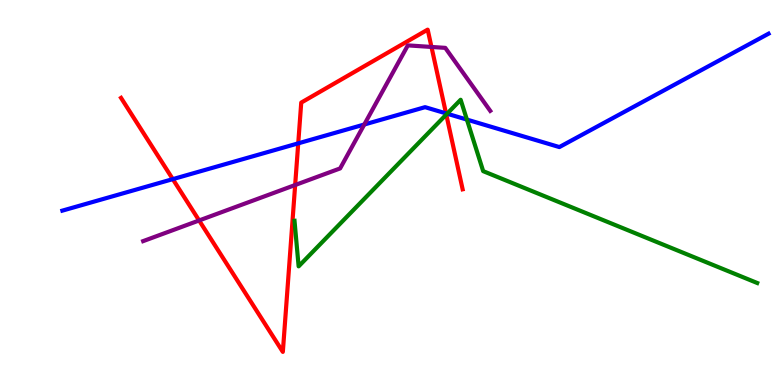[{'lines': ['blue', 'red'], 'intersections': [{'x': 2.23, 'y': 5.35}, {'x': 3.85, 'y': 6.28}, {'x': 5.76, 'y': 7.05}]}, {'lines': ['green', 'red'], 'intersections': [{'x': 5.76, 'y': 7.02}]}, {'lines': ['purple', 'red'], 'intersections': [{'x': 2.57, 'y': 4.27}, {'x': 3.81, 'y': 5.19}, {'x': 5.57, 'y': 8.78}]}, {'lines': ['blue', 'green'], 'intersections': [{'x': 5.77, 'y': 7.05}, {'x': 6.02, 'y': 6.89}]}, {'lines': ['blue', 'purple'], 'intersections': [{'x': 4.7, 'y': 6.77}]}, {'lines': ['green', 'purple'], 'intersections': []}]